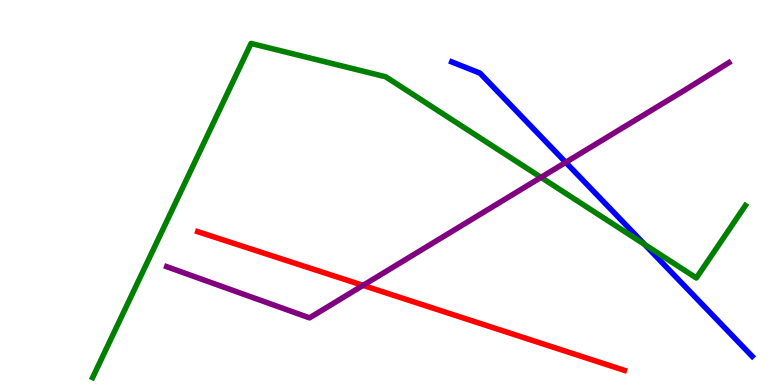[{'lines': ['blue', 'red'], 'intersections': []}, {'lines': ['green', 'red'], 'intersections': []}, {'lines': ['purple', 'red'], 'intersections': [{'x': 4.68, 'y': 2.59}]}, {'lines': ['blue', 'green'], 'intersections': [{'x': 8.32, 'y': 3.65}]}, {'lines': ['blue', 'purple'], 'intersections': [{'x': 7.3, 'y': 5.78}]}, {'lines': ['green', 'purple'], 'intersections': [{'x': 6.98, 'y': 5.39}]}]